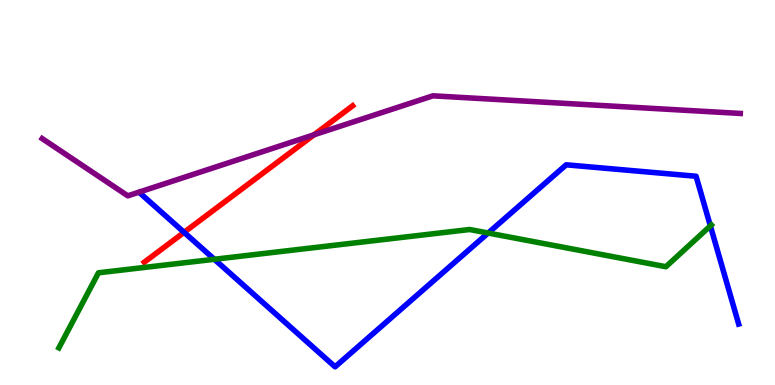[{'lines': ['blue', 'red'], 'intersections': [{'x': 2.38, 'y': 3.97}]}, {'lines': ['green', 'red'], 'intersections': []}, {'lines': ['purple', 'red'], 'intersections': [{'x': 4.05, 'y': 6.5}]}, {'lines': ['blue', 'green'], 'intersections': [{'x': 2.77, 'y': 3.27}, {'x': 6.3, 'y': 3.95}, {'x': 9.17, 'y': 4.13}]}, {'lines': ['blue', 'purple'], 'intersections': []}, {'lines': ['green', 'purple'], 'intersections': []}]